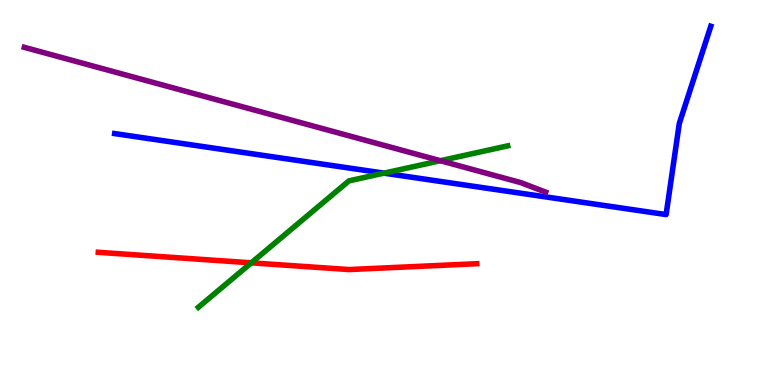[{'lines': ['blue', 'red'], 'intersections': []}, {'lines': ['green', 'red'], 'intersections': [{'x': 3.24, 'y': 3.17}]}, {'lines': ['purple', 'red'], 'intersections': []}, {'lines': ['blue', 'green'], 'intersections': [{'x': 4.95, 'y': 5.5}]}, {'lines': ['blue', 'purple'], 'intersections': []}, {'lines': ['green', 'purple'], 'intersections': [{'x': 5.68, 'y': 5.83}]}]